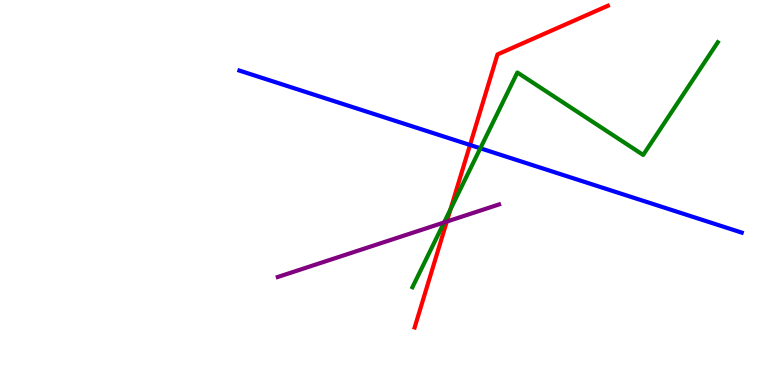[{'lines': ['blue', 'red'], 'intersections': [{'x': 6.06, 'y': 6.23}]}, {'lines': ['green', 'red'], 'intersections': [{'x': 5.81, 'y': 4.56}]}, {'lines': ['purple', 'red'], 'intersections': [{'x': 5.76, 'y': 4.24}]}, {'lines': ['blue', 'green'], 'intersections': [{'x': 6.2, 'y': 6.15}]}, {'lines': ['blue', 'purple'], 'intersections': []}, {'lines': ['green', 'purple'], 'intersections': [{'x': 5.73, 'y': 4.22}]}]